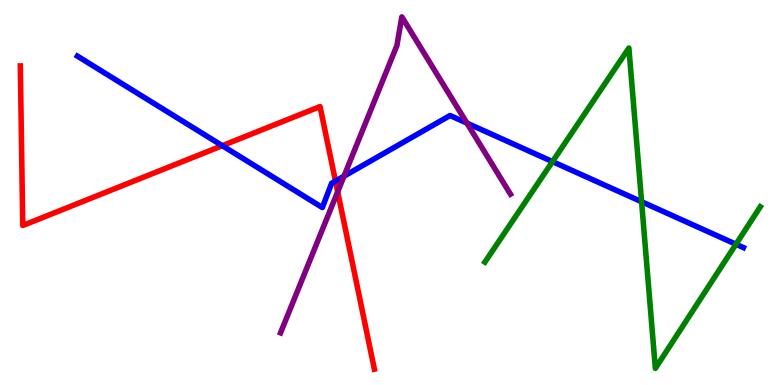[{'lines': ['blue', 'red'], 'intersections': [{'x': 2.87, 'y': 6.22}, {'x': 4.33, 'y': 5.3}]}, {'lines': ['green', 'red'], 'intersections': []}, {'lines': ['purple', 'red'], 'intersections': [{'x': 4.36, 'y': 5.02}]}, {'lines': ['blue', 'green'], 'intersections': [{'x': 7.13, 'y': 5.8}, {'x': 8.28, 'y': 4.76}, {'x': 9.5, 'y': 3.66}]}, {'lines': ['blue', 'purple'], 'intersections': [{'x': 4.44, 'y': 5.42}, {'x': 6.02, 'y': 6.8}]}, {'lines': ['green', 'purple'], 'intersections': []}]